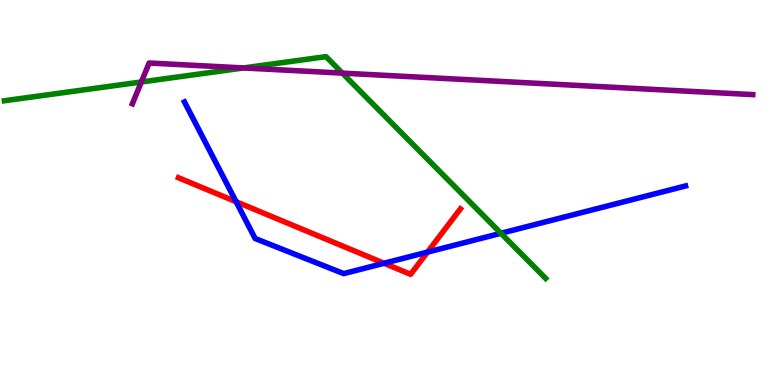[{'lines': ['blue', 'red'], 'intersections': [{'x': 3.05, 'y': 4.76}, {'x': 4.96, 'y': 3.16}, {'x': 5.52, 'y': 3.45}]}, {'lines': ['green', 'red'], 'intersections': []}, {'lines': ['purple', 'red'], 'intersections': []}, {'lines': ['blue', 'green'], 'intersections': [{'x': 6.46, 'y': 3.94}]}, {'lines': ['blue', 'purple'], 'intersections': []}, {'lines': ['green', 'purple'], 'intersections': [{'x': 1.82, 'y': 7.87}, {'x': 3.14, 'y': 8.24}, {'x': 4.42, 'y': 8.1}]}]